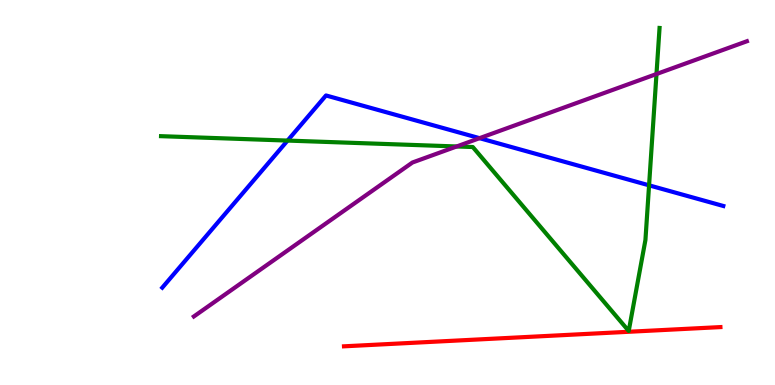[{'lines': ['blue', 'red'], 'intersections': []}, {'lines': ['green', 'red'], 'intersections': []}, {'lines': ['purple', 'red'], 'intersections': []}, {'lines': ['blue', 'green'], 'intersections': [{'x': 3.71, 'y': 6.35}, {'x': 8.38, 'y': 5.19}]}, {'lines': ['blue', 'purple'], 'intersections': [{'x': 6.19, 'y': 6.41}]}, {'lines': ['green', 'purple'], 'intersections': [{'x': 5.89, 'y': 6.2}, {'x': 8.47, 'y': 8.08}]}]